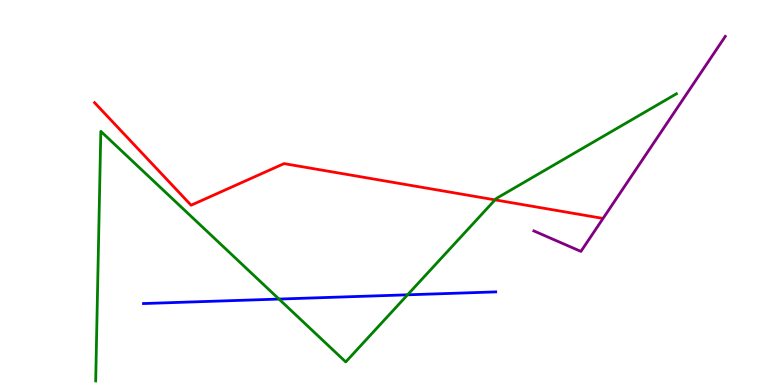[{'lines': ['blue', 'red'], 'intersections': []}, {'lines': ['green', 'red'], 'intersections': [{'x': 6.39, 'y': 4.81}]}, {'lines': ['purple', 'red'], 'intersections': []}, {'lines': ['blue', 'green'], 'intersections': [{'x': 3.6, 'y': 2.23}, {'x': 5.26, 'y': 2.34}]}, {'lines': ['blue', 'purple'], 'intersections': []}, {'lines': ['green', 'purple'], 'intersections': []}]